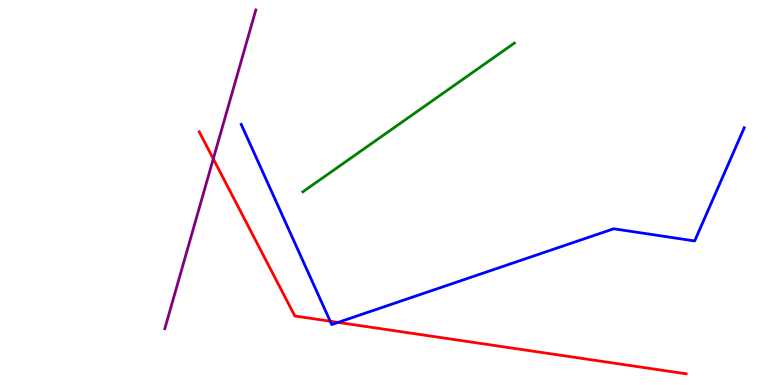[{'lines': ['blue', 'red'], 'intersections': [{'x': 4.26, 'y': 1.66}, {'x': 4.36, 'y': 1.63}]}, {'lines': ['green', 'red'], 'intersections': []}, {'lines': ['purple', 'red'], 'intersections': [{'x': 2.75, 'y': 5.87}]}, {'lines': ['blue', 'green'], 'intersections': []}, {'lines': ['blue', 'purple'], 'intersections': []}, {'lines': ['green', 'purple'], 'intersections': []}]